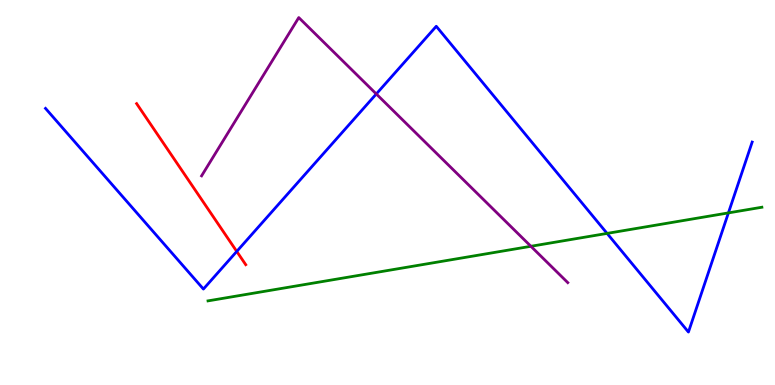[{'lines': ['blue', 'red'], 'intersections': [{'x': 3.05, 'y': 3.47}]}, {'lines': ['green', 'red'], 'intersections': []}, {'lines': ['purple', 'red'], 'intersections': []}, {'lines': ['blue', 'green'], 'intersections': [{'x': 7.83, 'y': 3.94}, {'x': 9.4, 'y': 4.47}]}, {'lines': ['blue', 'purple'], 'intersections': [{'x': 4.86, 'y': 7.56}]}, {'lines': ['green', 'purple'], 'intersections': [{'x': 6.85, 'y': 3.6}]}]